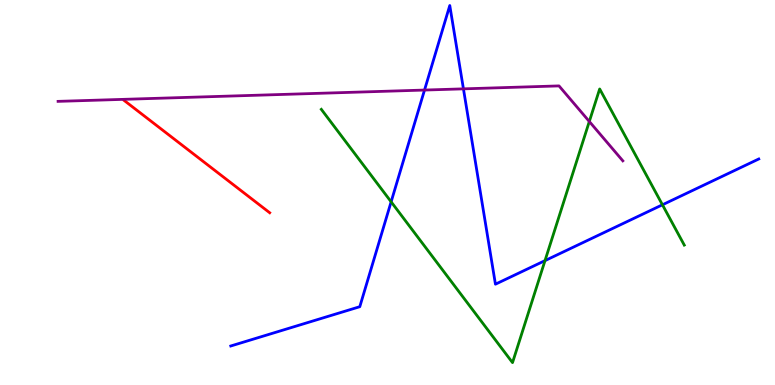[{'lines': ['blue', 'red'], 'intersections': []}, {'lines': ['green', 'red'], 'intersections': []}, {'lines': ['purple', 'red'], 'intersections': []}, {'lines': ['blue', 'green'], 'intersections': [{'x': 5.05, 'y': 4.76}, {'x': 7.03, 'y': 3.23}, {'x': 8.55, 'y': 4.68}]}, {'lines': ['blue', 'purple'], 'intersections': [{'x': 5.48, 'y': 7.66}, {'x': 5.98, 'y': 7.69}]}, {'lines': ['green', 'purple'], 'intersections': [{'x': 7.6, 'y': 6.84}]}]